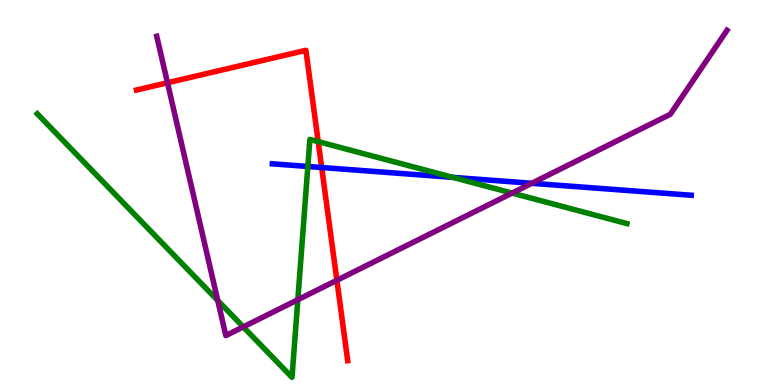[{'lines': ['blue', 'red'], 'intersections': [{'x': 4.15, 'y': 5.65}]}, {'lines': ['green', 'red'], 'intersections': [{'x': 4.11, 'y': 6.32}]}, {'lines': ['purple', 'red'], 'intersections': [{'x': 2.16, 'y': 7.85}, {'x': 4.35, 'y': 2.72}]}, {'lines': ['blue', 'green'], 'intersections': [{'x': 3.97, 'y': 5.68}, {'x': 5.84, 'y': 5.39}]}, {'lines': ['blue', 'purple'], 'intersections': [{'x': 6.86, 'y': 5.24}]}, {'lines': ['green', 'purple'], 'intersections': [{'x': 2.81, 'y': 2.19}, {'x': 3.14, 'y': 1.51}, {'x': 3.84, 'y': 2.21}, {'x': 6.61, 'y': 4.98}]}]